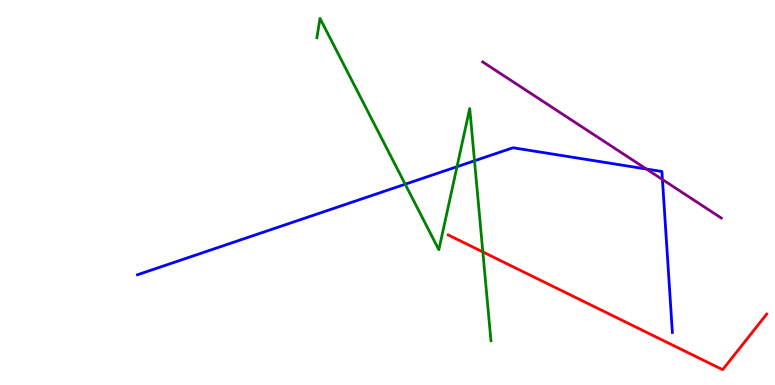[{'lines': ['blue', 'red'], 'intersections': []}, {'lines': ['green', 'red'], 'intersections': [{'x': 6.23, 'y': 3.46}]}, {'lines': ['purple', 'red'], 'intersections': []}, {'lines': ['blue', 'green'], 'intersections': [{'x': 5.23, 'y': 5.22}, {'x': 5.9, 'y': 5.67}, {'x': 6.12, 'y': 5.82}]}, {'lines': ['blue', 'purple'], 'intersections': [{'x': 8.34, 'y': 5.61}, {'x': 8.55, 'y': 5.34}]}, {'lines': ['green', 'purple'], 'intersections': []}]